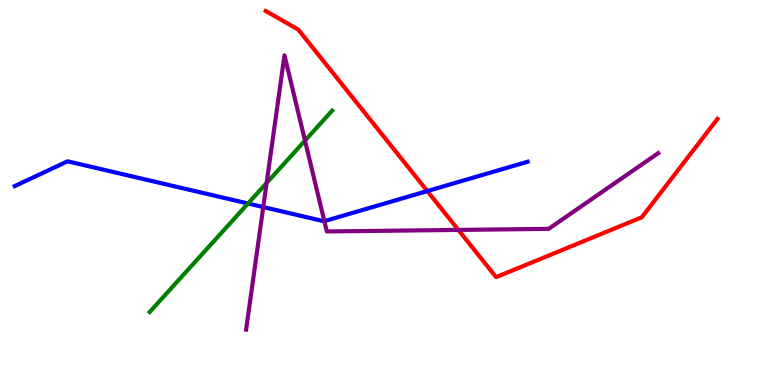[{'lines': ['blue', 'red'], 'intersections': [{'x': 5.51, 'y': 5.04}]}, {'lines': ['green', 'red'], 'intersections': []}, {'lines': ['purple', 'red'], 'intersections': [{'x': 5.91, 'y': 4.03}]}, {'lines': ['blue', 'green'], 'intersections': [{'x': 3.2, 'y': 4.71}]}, {'lines': ['blue', 'purple'], 'intersections': [{'x': 3.4, 'y': 4.62}, {'x': 4.19, 'y': 4.26}]}, {'lines': ['green', 'purple'], 'intersections': [{'x': 3.44, 'y': 5.25}, {'x': 3.94, 'y': 6.35}]}]